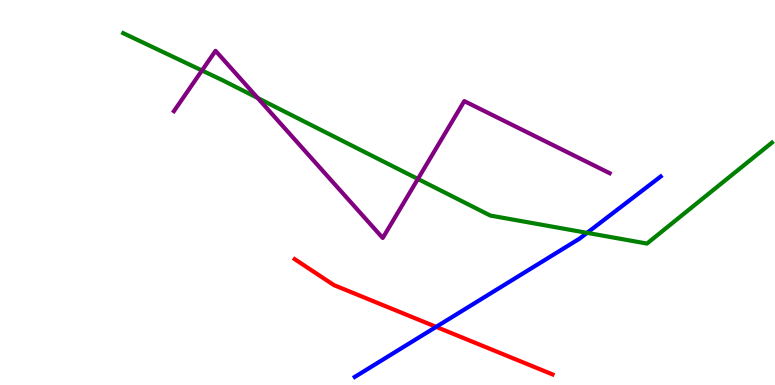[{'lines': ['blue', 'red'], 'intersections': [{'x': 5.63, 'y': 1.51}]}, {'lines': ['green', 'red'], 'intersections': []}, {'lines': ['purple', 'red'], 'intersections': []}, {'lines': ['blue', 'green'], 'intersections': [{'x': 7.58, 'y': 3.95}]}, {'lines': ['blue', 'purple'], 'intersections': []}, {'lines': ['green', 'purple'], 'intersections': [{'x': 2.61, 'y': 8.17}, {'x': 3.33, 'y': 7.45}, {'x': 5.39, 'y': 5.35}]}]